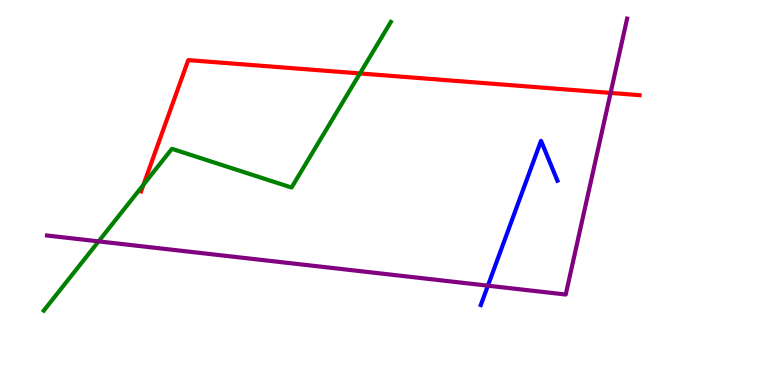[{'lines': ['blue', 'red'], 'intersections': []}, {'lines': ['green', 'red'], 'intersections': [{'x': 1.85, 'y': 5.2}, {'x': 4.64, 'y': 8.09}]}, {'lines': ['purple', 'red'], 'intersections': [{'x': 7.88, 'y': 7.59}]}, {'lines': ['blue', 'green'], 'intersections': []}, {'lines': ['blue', 'purple'], 'intersections': [{'x': 6.3, 'y': 2.58}]}, {'lines': ['green', 'purple'], 'intersections': [{'x': 1.27, 'y': 3.73}]}]